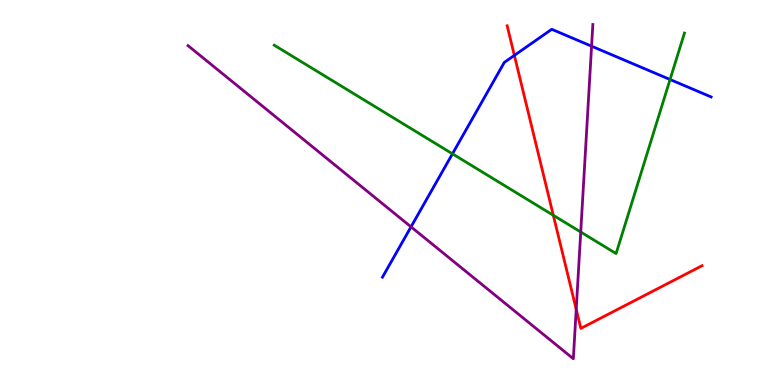[{'lines': ['blue', 'red'], 'intersections': [{'x': 6.64, 'y': 8.56}]}, {'lines': ['green', 'red'], 'intersections': [{'x': 7.14, 'y': 4.41}]}, {'lines': ['purple', 'red'], 'intersections': [{'x': 7.44, 'y': 1.97}]}, {'lines': ['blue', 'green'], 'intersections': [{'x': 5.84, 'y': 6.0}, {'x': 8.65, 'y': 7.93}]}, {'lines': ['blue', 'purple'], 'intersections': [{'x': 5.3, 'y': 4.11}, {'x': 7.63, 'y': 8.8}]}, {'lines': ['green', 'purple'], 'intersections': [{'x': 7.49, 'y': 3.97}]}]